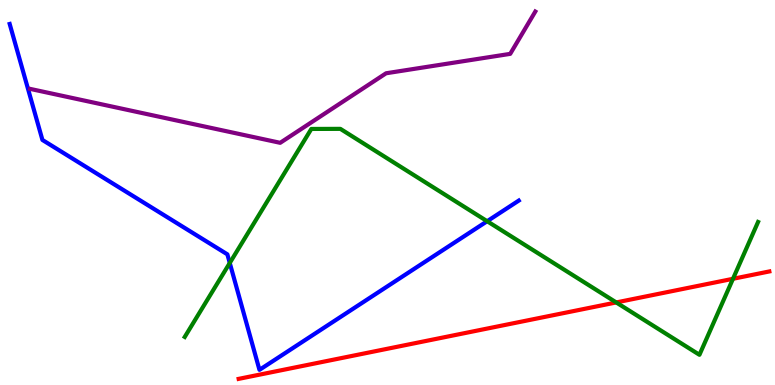[{'lines': ['blue', 'red'], 'intersections': []}, {'lines': ['green', 'red'], 'intersections': [{'x': 7.95, 'y': 2.14}, {'x': 9.46, 'y': 2.76}]}, {'lines': ['purple', 'red'], 'intersections': []}, {'lines': ['blue', 'green'], 'intersections': [{'x': 2.96, 'y': 3.17}, {'x': 6.29, 'y': 4.25}]}, {'lines': ['blue', 'purple'], 'intersections': []}, {'lines': ['green', 'purple'], 'intersections': []}]